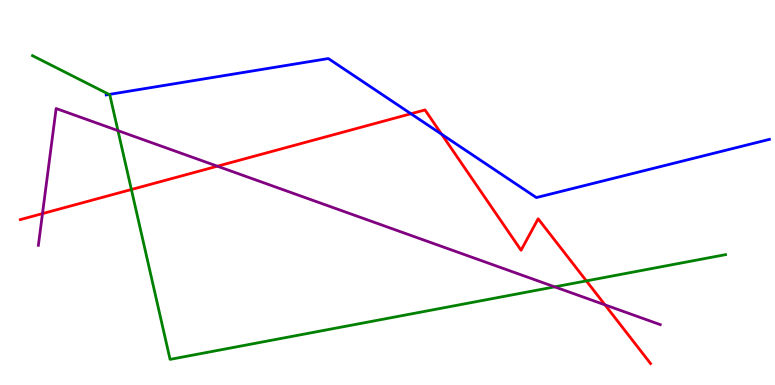[{'lines': ['blue', 'red'], 'intersections': [{'x': 5.3, 'y': 7.05}, {'x': 5.7, 'y': 6.51}]}, {'lines': ['green', 'red'], 'intersections': [{'x': 1.7, 'y': 5.08}, {'x': 7.57, 'y': 2.7}]}, {'lines': ['purple', 'red'], 'intersections': [{'x': 0.548, 'y': 4.45}, {'x': 2.81, 'y': 5.68}, {'x': 7.81, 'y': 2.08}]}, {'lines': ['blue', 'green'], 'intersections': [{'x': 1.41, 'y': 7.55}]}, {'lines': ['blue', 'purple'], 'intersections': []}, {'lines': ['green', 'purple'], 'intersections': [{'x': 1.52, 'y': 6.61}, {'x': 7.16, 'y': 2.55}]}]